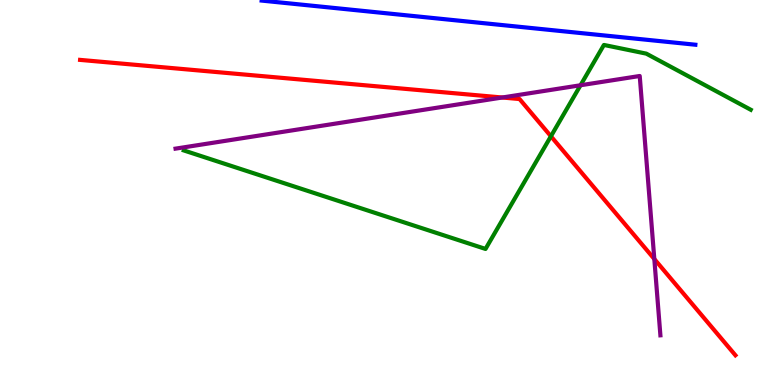[{'lines': ['blue', 'red'], 'intersections': []}, {'lines': ['green', 'red'], 'intersections': [{'x': 7.11, 'y': 6.46}]}, {'lines': ['purple', 'red'], 'intersections': [{'x': 6.48, 'y': 7.47}, {'x': 8.44, 'y': 3.27}]}, {'lines': ['blue', 'green'], 'intersections': []}, {'lines': ['blue', 'purple'], 'intersections': []}, {'lines': ['green', 'purple'], 'intersections': [{'x': 7.49, 'y': 7.79}]}]